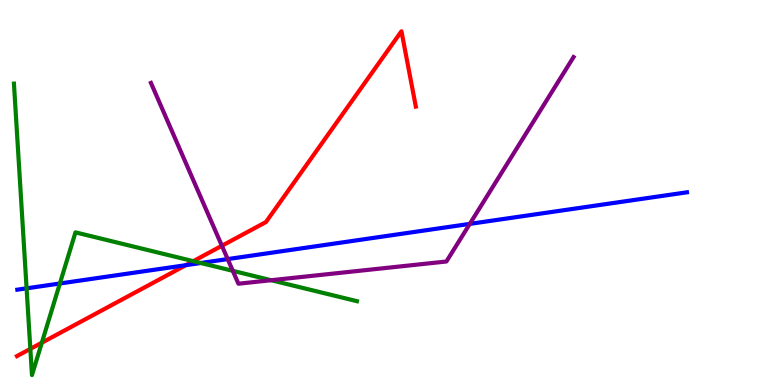[{'lines': ['blue', 'red'], 'intersections': [{'x': 2.4, 'y': 3.11}]}, {'lines': ['green', 'red'], 'intersections': [{'x': 0.392, 'y': 0.938}, {'x': 0.54, 'y': 1.1}, {'x': 2.49, 'y': 3.22}]}, {'lines': ['purple', 'red'], 'intersections': [{'x': 2.86, 'y': 3.62}]}, {'lines': ['blue', 'green'], 'intersections': [{'x': 0.343, 'y': 2.51}, {'x': 0.773, 'y': 2.64}, {'x': 2.59, 'y': 3.17}]}, {'lines': ['blue', 'purple'], 'intersections': [{'x': 2.94, 'y': 3.27}, {'x': 6.06, 'y': 4.18}]}, {'lines': ['green', 'purple'], 'intersections': [{'x': 3.0, 'y': 2.97}, {'x': 3.5, 'y': 2.72}]}]